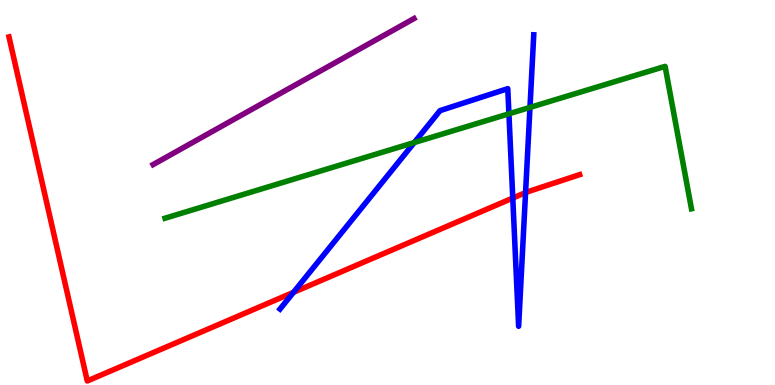[{'lines': ['blue', 'red'], 'intersections': [{'x': 3.79, 'y': 2.41}, {'x': 6.62, 'y': 4.86}, {'x': 6.78, 'y': 5.0}]}, {'lines': ['green', 'red'], 'intersections': []}, {'lines': ['purple', 'red'], 'intersections': []}, {'lines': ['blue', 'green'], 'intersections': [{'x': 5.35, 'y': 6.3}, {'x': 6.57, 'y': 7.04}, {'x': 6.84, 'y': 7.21}]}, {'lines': ['blue', 'purple'], 'intersections': []}, {'lines': ['green', 'purple'], 'intersections': []}]